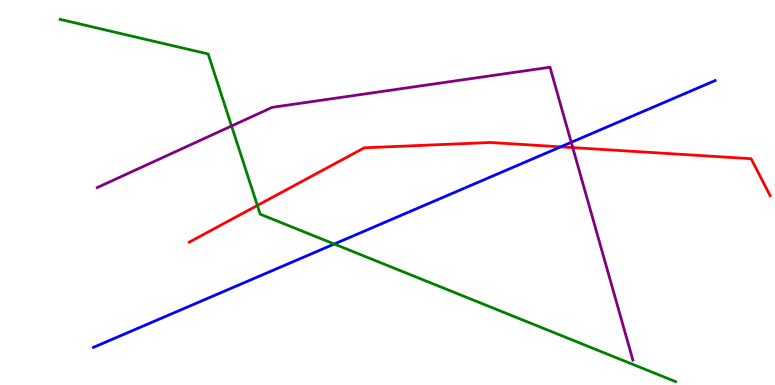[{'lines': ['blue', 'red'], 'intersections': [{'x': 7.23, 'y': 6.19}]}, {'lines': ['green', 'red'], 'intersections': [{'x': 3.32, 'y': 4.66}]}, {'lines': ['purple', 'red'], 'intersections': [{'x': 7.39, 'y': 6.17}]}, {'lines': ['blue', 'green'], 'intersections': [{'x': 4.31, 'y': 3.66}]}, {'lines': ['blue', 'purple'], 'intersections': [{'x': 7.37, 'y': 6.3}]}, {'lines': ['green', 'purple'], 'intersections': [{'x': 2.99, 'y': 6.73}]}]